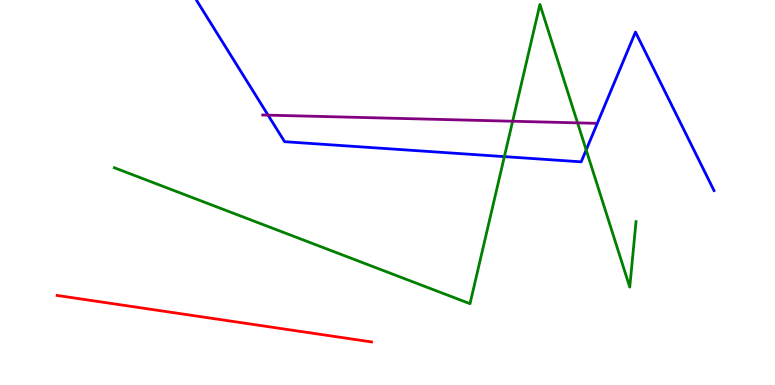[{'lines': ['blue', 'red'], 'intersections': []}, {'lines': ['green', 'red'], 'intersections': []}, {'lines': ['purple', 'red'], 'intersections': []}, {'lines': ['blue', 'green'], 'intersections': [{'x': 6.51, 'y': 5.93}, {'x': 7.56, 'y': 6.11}]}, {'lines': ['blue', 'purple'], 'intersections': [{'x': 3.46, 'y': 7.01}]}, {'lines': ['green', 'purple'], 'intersections': [{'x': 6.61, 'y': 6.85}, {'x': 7.45, 'y': 6.81}]}]